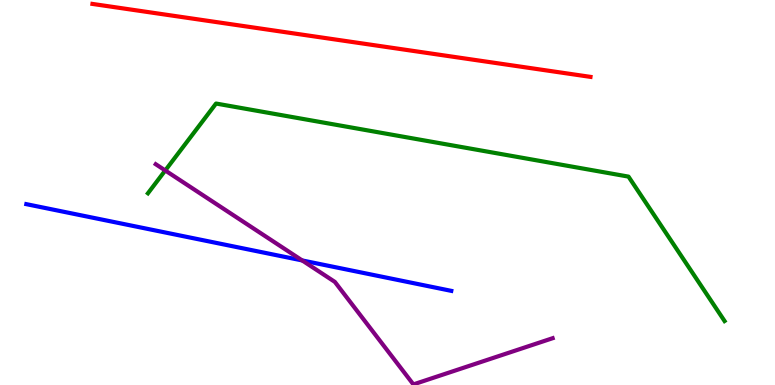[{'lines': ['blue', 'red'], 'intersections': []}, {'lines': ['green', 'red'], 'intersections': []}, {'lines': ['purple', 'red'], 'intersections': []}, {'lines': ['blue', 'green'], 'intersections': []}, {'lines': ['blue', 'purple'], 'intersections': [{'x': 3.9, 'y': 3.24}]}, {'lines': ['green', 'purple'], 'intersections': [{'x': 2.13, 'y': 5.57}]}]